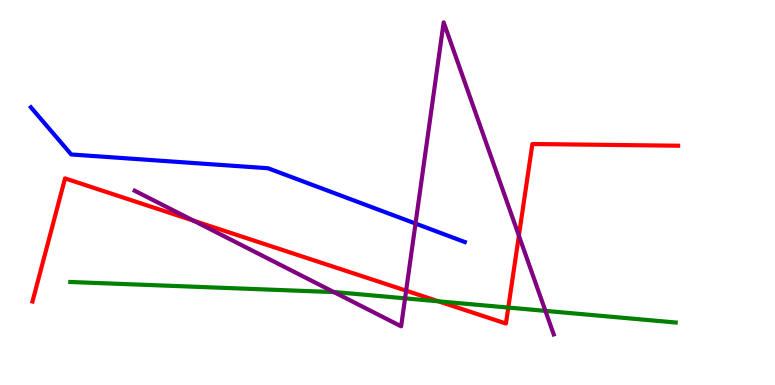[{'lines': ['blue', 'red'], 'intersections': []}, {'lines': ['green', 'red'], 'intersections': [{'x': 5.66, 'y': 2.17}, {'x': 6.56, 'y': 2.01}]}, {'lines': ['purple', 'red'], 'intersections': [{'x': 2.5, 'y': 4.27}, {'x': 5.24, 'y': 2.45}, {'x': 6.7, 'y': 3.88}]}, {'lines': ['blue', 'green'], 'intersections': []}, {'lines': ['blue', 'purple'], 'intersections': [{'x': 5.36, 'y': 4.19}]}, {'lines': ['green', 'purple'], 'intersections': [{'x': 4.31, 'y': 2.41}, {'x': 5.23, 'y': 2.25}, {'x': 7.04, 'y': 1.93}]}]